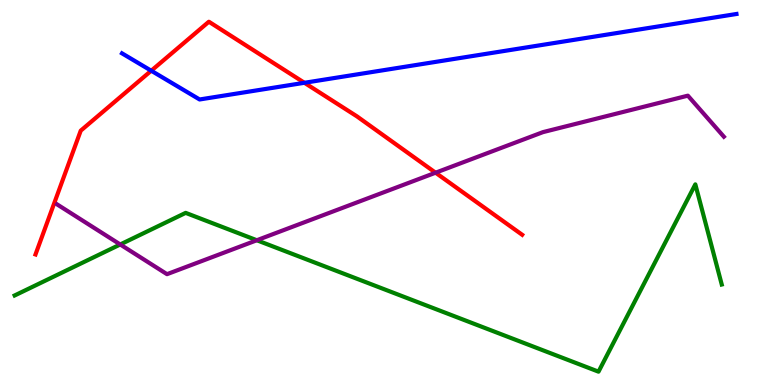[{'lines': ['blue', 'red'], 'intersections': [{'x': 1.95, 'y': 8.16}, {'x': 3.93, 'y': 7.85}]}, {'lines': ['green', 'red'], 'intersections': []}, {'lines': ['purple', 'red'], 'intersections': [{'x': 5.62, 'y': 5.51}]}, {'lines': ['blue', 'green'], 'intersections': []}, {'lines': ['blue', 'purple'], 'intersections': []}, {'lines': ['green', 'purple'], 'intersections': [{'x': 1.55, 'y': 3.65}, {'x': 3.31, 'y': 3.76}]}]